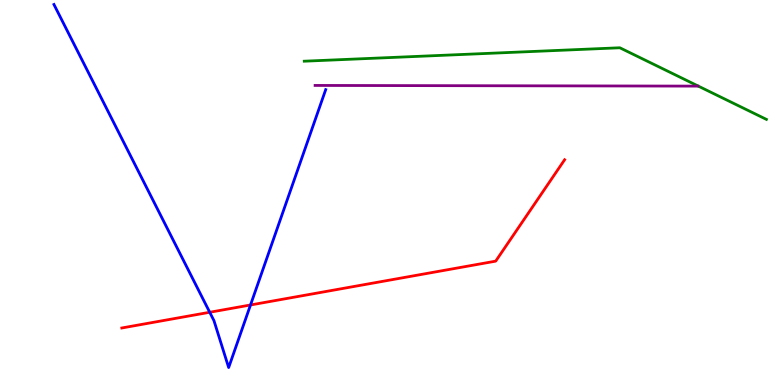[{'lines': ['blue', 'red'], 'intersections': [{'x': 2.71, 'y': 1.89}, {'x': 3.23, 'y': 2.08}]}, {'lines': ['green', 'red'], 'intersections': []}, {'lines': ['purple', 'red'], 'intersections': []}, {'lines': ['blue', 'green'], 'intersections': []}, {'lines': ['blue', 'purple'], 'intersections': []}, {'lines': ['green', 'purple'], 'intersections': []}]